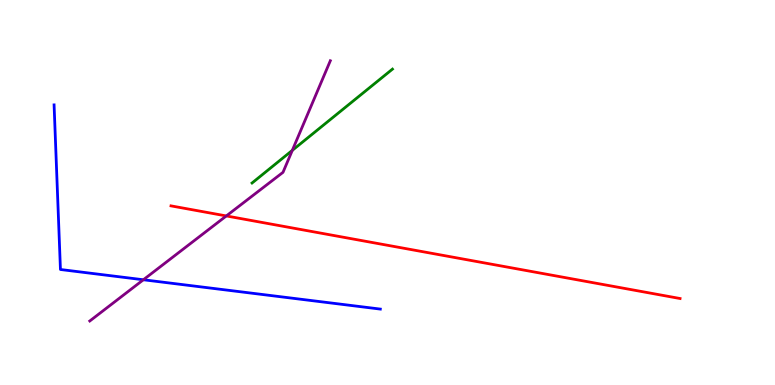[{'lines': ['blue', 'red'], 'intersections': []}, {'lines': ['green', 'red'], 'intersections': []}, {'lines': ['purple', 'red'], 'intersections': [{'x': 2.92, 'y': 4.39}]}, {'lines': ['blue', 'green'], 'intersections': []}, {'lines': ['blue', 'purple'], 'intersections': [{'x': 1.85, 'y': 2.73}]}, {'lines': ['green', 'purple'], 'intersections': [{'x': 3.77, 'y': 6.09}]}]